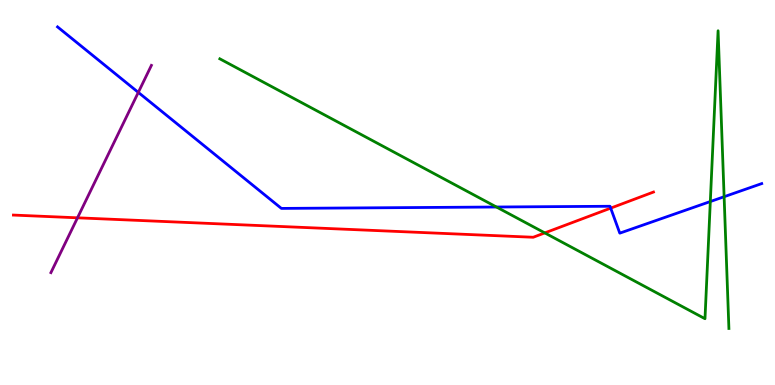[{'lines': ['blue', 'red'], 'intersections': [{'x': 7.88, 'y': 4.59}]}, {'lines': ['green', 'red'], 'intersections': [{'x': 7.03, 'y': 3.95}]}, {'lines': ['purple', 'red'], 'intersections': [{'x': 1.0, 'y': 4.34}]}, {'lines': ['blue', 'green'], 'intersections': [{'x': 6.41, 'y': 4.62}, {'x': 9.17, 'y': 4.77}, {'x': 9.34, 'y': 4.89}]}, {'lines': ['blue', 'purple'], 'intersections': [{'x': 1.78, 'y': 7.6}]}, {'lines': ['green', 'purple'], 'intersections': []}]